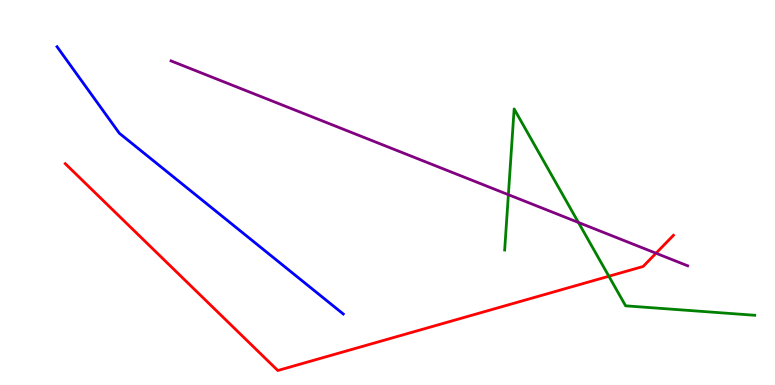[{'lines': ['blue', 'red'], 'intersections': []}, {'lines': ['green', 'red'], 'intersections': [{'x': 7.86, 'y': 2.83}]}, {'lines': ['purple', 'red'], 'intersections': [{'x': 8.46, 'y': 3.42}]}, {'lines': ['blue', 'green'], 'intersections': []}, {'lines': ['blue', 'purple'], 'intersections': []}, {'lines': ['green', 'purple'], 'intersections': [{'x': 6.56, 'y': 4.94}, {'x': 7.46, 'y': 4.22}]}]